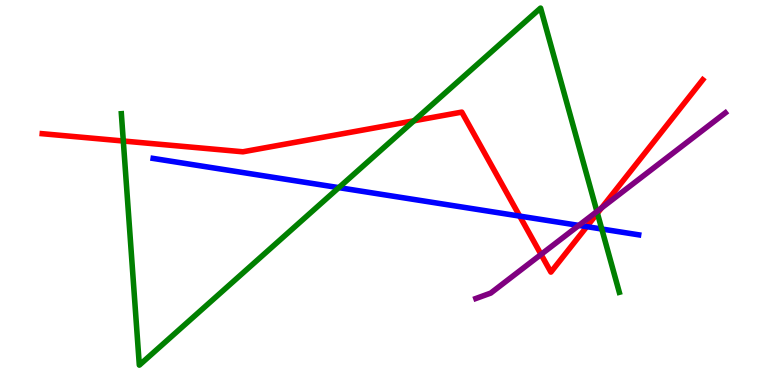[{'lines': ['blue', 'red'], 'intersections': [{'x': 6.71, 'y': 4.39}, {'x': 7.57, 'y': 4.11}]}, {'lines': ['green', 'red'], 'intersections': [{'x': 1.59, 'y': 6.34}, {'x': 5.34, 'y': 6.86}, {'x': 7.71, 'y': 4.46}]}, {'lines': ['purple', 'red'], 'intersections': [{'x': 6.98, 'y': 3.39}, {'x': 7.76, 'y': 4.6}]}, {'lines': ['blue', 'green'], 'intersections': [{'x': 4.37, 'y': 5.13}, {'x': 7.76, 'y': 4.05}]}, {'lines': ['blue', 'purple'], 'intersections': [{'x': 7.47, 'y': 4.15}]}, {'lines': ['green', 'purple'], 'intersections': [{'x': 7.7, 'y': 4.51}]}]